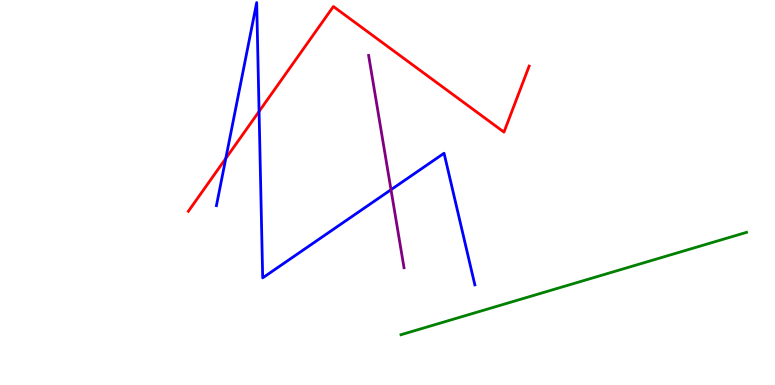[{'lines': ['blue', 'red'], 'intersections': [{'x': 2.91, 'y': 5.88}, {'x': 3.34, 'y': 7.11}]}, {'lines': ['green', 'red'], 'intersections': []}, {'lines': ['purple', 'red'], 'intersections': []}, {'lines': ['blue', 'green'], 'intersections': []}, {'lines': ['blue', 'purple'], 'intersections': [{'x': 5.05, 'y': 5.07}]}, {'lines': ['green', 'purple'], 'intersections': []}]